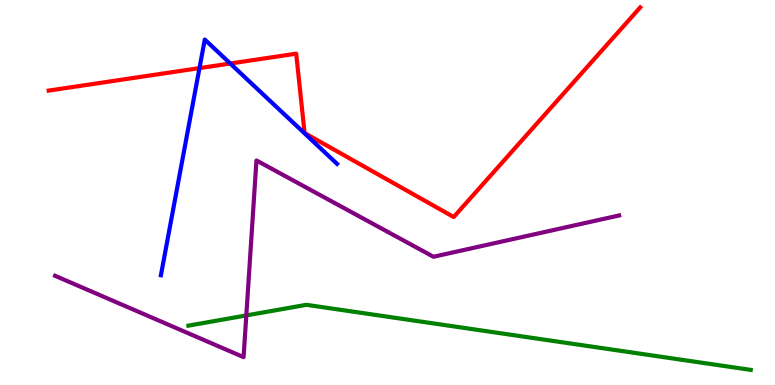[{'lines': ['blue', 'red'], 'intersections': [{'x': 2.57, 'y': 8.23}, {'x': 2.97, 'y': 8.35}]}, {'lines': ['green', 'red'], 'intersections': []}, {'lines': ['purple', 'red'], 'intersections': []}, {'lines': ['blue', 'green'], 'intersections': []}, {'lines': ['blue', 'purple'], 'intersections': []}, {'lines': ['green', 'purple'], 'intersections': [{'x': 3.18, 'y': 1.81}]}]